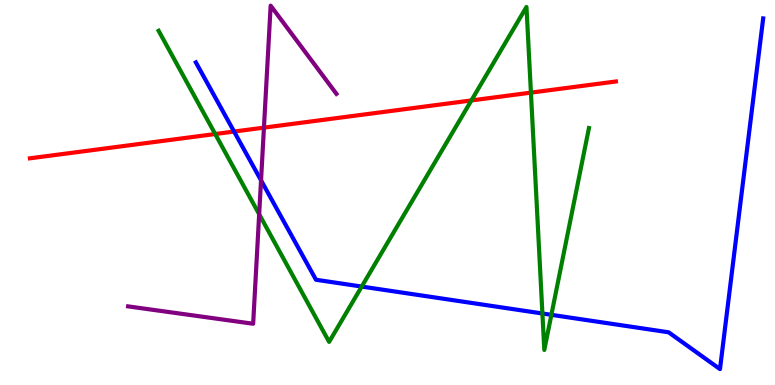[{'lines': ['blue', 'red'], 'intersections': [{'x': 3.02, 'y': 6.58}]}, {'lines': ['green', 'red'], 'intersections': [{'x': 2.78, 'y': 6.52}, {'x': 6.08, 'y': 7.39}, {'x': 6.85, 'y': 7.59}]}, {'lines': ['purple', 'red'], 'intersections': [{'x': 3.41, 'y': 6.68}]}, {'lines': ['blue', 'green'], 'intersections': [{'x': 4.67, 'y': 2.56}, {'x': 7.0, 'y': 1.86}, {'x': 7.11, 'y': 1.82}]}, {'lines': ['blue', 'purple'], 'intersections': [{'x': 3.37, 'y': 5.32}]}, {'lines': ['green', 'purple'], 'intersections': [{'x': 3.34, 'y': 4.44}]}]